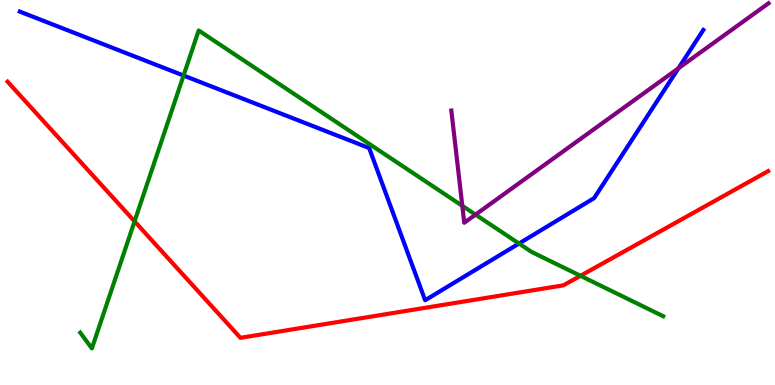[{'lines': ['blue', 'red'], 'intersections': []}, {'lines': ['green', 'red'], 'intersections': [{'x': 1.74, 'y': 4.25}, {'x': 7.49, 'y': 2.84}]}, {'lines': ['purple', 'red'], 'intersections': []}, {'lines': ['blue', 'green'], 'intersections': [{'x': 2.37, 'y': 8.04}, {'x': 6.7, 'y': 3.67}]}, {'lines': ['blue', 'purple'], 'intersections': [{'x': 8.75, 'y': 8.23}]}, {'lines': ['green', 'purple'], 'intersections': [{'x': 5.97, 'y': 4.65}, {'x': 6.14, 'y': 4.43}]}]